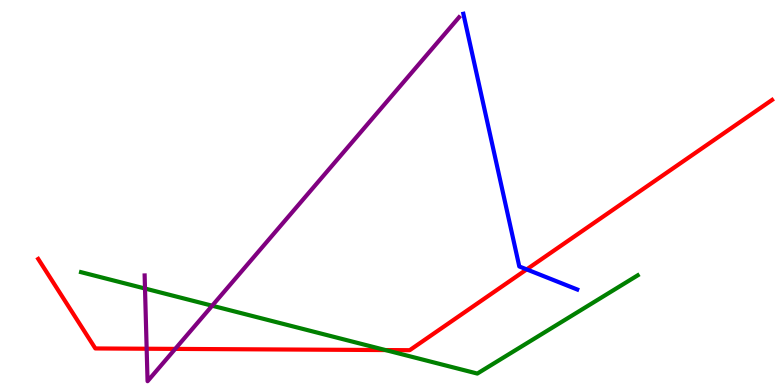[{'lines': ['blue', 'red'], 'intersections': [{'x': 6.8, 'y': 3.0}]}, {'lines': ['green', 'red'], 'intersections': [{'x': 4.97, 'y': 0.908}]}, {'lines': ['purple', 'red'], 'intersections': [{'x': 1.89, 'y': 0.942}, {'x': 2.26, 'y': 0.938}]}, {'lines': ['blue', 'green'], 'intersections': []}, {'lines': ['blue', 'purple'], 'intersections': []}, {'lines': ['green', 'purple'], 'intersections': [{'x': 1.87, 'y': 2.51}, {'x': 2.74, 'y': 2.06}]}]